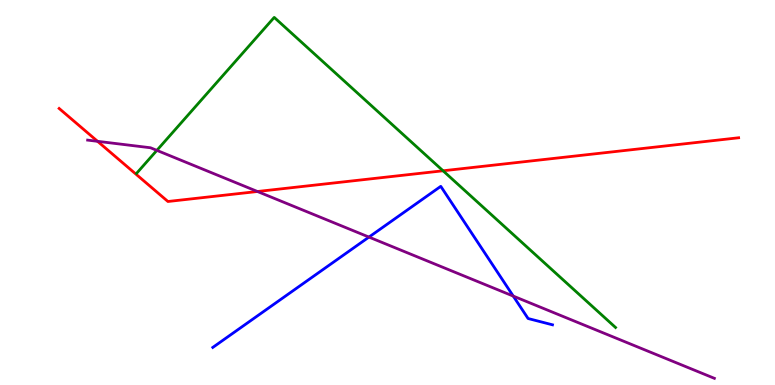[{'lines': ['blue', 'red'], 'intersections': []}, {'lines': ['green', 'red'], 'intersections': [{'x': 5.72, 'y': 5.56}]}, {'lines': ['purple', 'red'], 'intersections': [{'x': 1.26, 'y': 6.33}, {'x': 3.32, 'y': 5.03}]}, {'lines': ['blue', 'green'], 'intersections': []}, {'lines': ['blue', 'purple'], 'intersections': [{'x': 4.76, 'y': 3.84}, {'x': 6.62, 'y': 2.31}]}, {'lines': ['green', 'purple'], 'intersections': [{'x': 2.02, 'y': 6.09}]}]